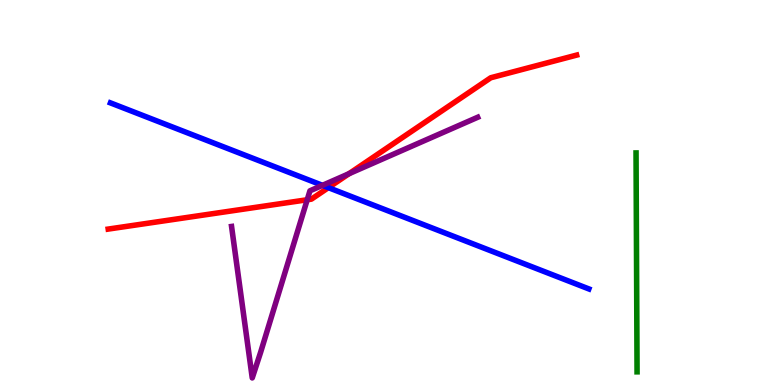[{'lines': ['blue', 'red'], 'intersections': [{'x': 4.24, 'y': 5.13}]}, {'lines': ['green', 'red'], 'intersections': []}, {'lines': ['purple', 'red'], 'intersections': [{'x': 3.96, 'y': 4.81}, {'x': 4.5, 'y': 5.49}]}, {'lines': ['blue', 'green'], 'intersections': []}, {'lines': ['blue', 'purple'], 'intersections': [{'x': 4.16, 'y': 5.19}]}, {'lines': ['green', 'purple'], 'intersections': []}]